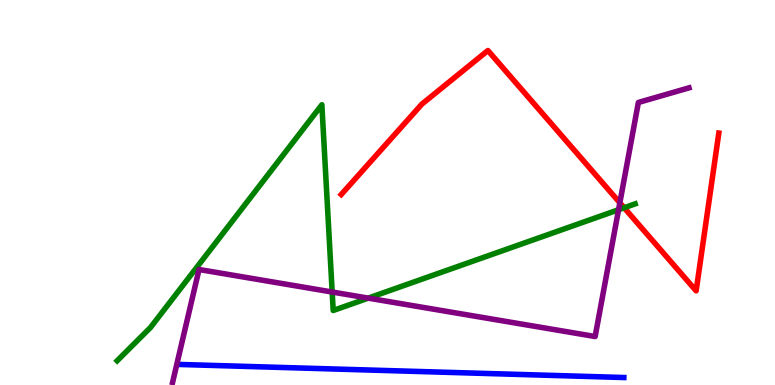[{'lines': ['blue', 'red'], 'intersections': []}, {'lines': ['green', 'red'], 'intersections': [{'x': 8.05, 'y': 4.6}]}, {'lines': ['purple', 'red'], 'intersections': [{'x': 8.0, 'y': 4.73}]}, {'lines': ['blue', 'green'], 'intersections': []}, {'lines': ['blue', 'purple'], 'intersections': []}, {'lines': ['green', 'purple'], 'intersections': [{'x': 4.29, 'y': 2.41}, {'x': 4.75, 'y': 2.26}, {'x': 7.98, 'y': 4.55}]}]